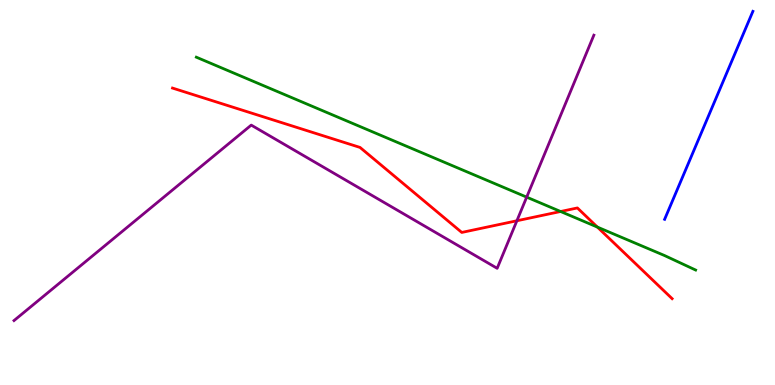[{'lines': ['blue', 'red'], 'intersections': []}, {'lines': ['green', 'red'], 'intersections': [{'x': 7.23, 'y': 4.51}, {'x': 7.71, 'y': 4.1}]}, {'lines': ['purple', 'red'], 'intersections': [{'x': 6.67, 'y': 4.27}]}, {'lines': ['blue', 'green'], 'intersections': []}, {'lines': ['blue', 'purple'], 'intersections': []}, {'lines': ['green', 'purple'], 'intersections': [{'x': 6.8, 'y': 4.88}]}]